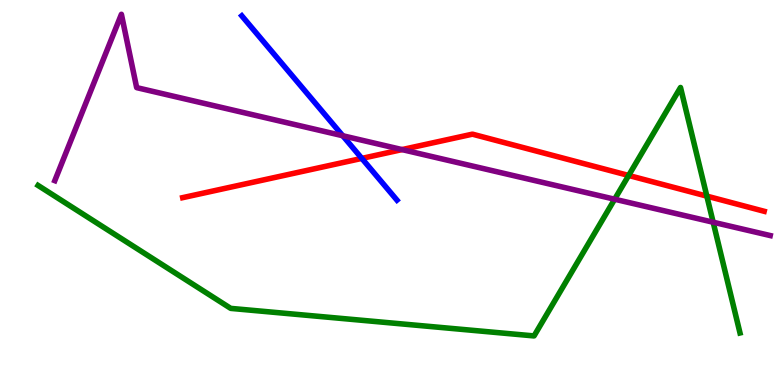[{'lines': ['blue', 'red'], 'intersections': [{'x': 4.67, 'y': 5.89}]}, {'lines': ['green', 'red'], 'intersections': [{'x': 8.11, 'y': 5.44}, {'x': 9.12, 'y': 4.91}]}, {'lines': ['purple', 'red'], 'intersections': [{'x': 5.19, 'y': 6.11}]}, {'lines': ['blue', 'green'], 'intersections': []}, {'lines': ['blue', 'purple'], 'intersections': [{'x': 4.42, 'y': 6.47}]}, {'lines': ['green', 'purple'], 'intersections': [{'x': 7.93, 'y': 4.83}, {'x': 9.2, 'y': 4.23}]}]